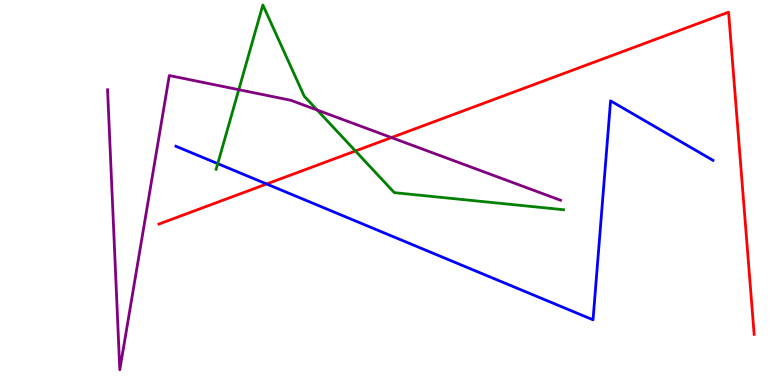[{'lines': ['blue', 'red'], 'intersections': [{'x': 3.44, 'y': 5.22}]}, {'lines': ['green', 'red'], 'intersections': [{'x': 4.59, 'y': 6.08}]}, {'lines': ['purple', 'red'], 'intersections': [{'x': 5.05, 'y': 6.43}]}, {'lines': ['blue', 'green'], 'intersections': [{'x': 2.81, 'y': 5.75}]}, {'lines': ['blue', 'purple'], 'intersections': []}, {'lines': ['green', 'purple'], 'intersections': [{'x': 3.08, 'y': 7.67}, {'x': 4.09, 'y': 7.14}]}]